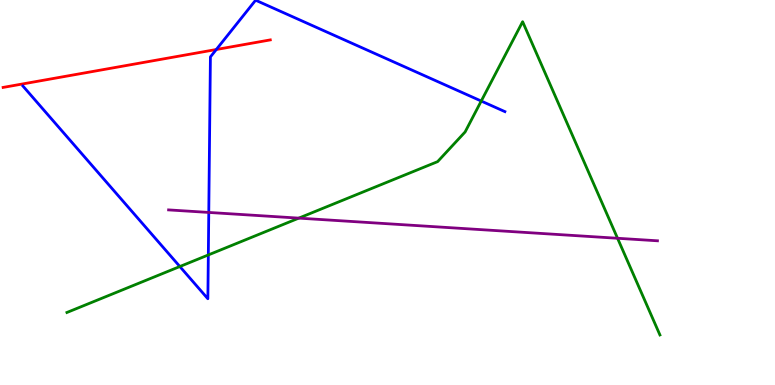[{'lines': ['blue', 'red'], 'intersections': [{'x': 2.79, 'y': 8.71}]}, {'lines': ['green', 'red'], 'intersections': []}, {'lines': ['purple', 'red'], 'intersections': []}, {'lines': ['blue', 'green'], 'intersections': [{'x': 2.32, 'y': 3.08}, {'x': 2.69, 'y': 3.38}, {'x': 6.21, 'y': 7.38}]}, {'lines': ['blue', 'purple'], 'intersections': [{'x': 2.69, 'y': 4.48}]}, {'lines': ['green', 'purple'], 'intersections': [{'x': 3.86, 'y': 4.33}, {'x': 7.97, 'y': 3.81}]}]